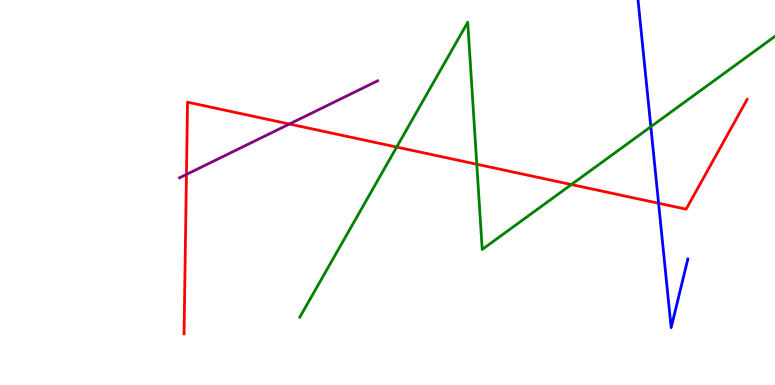[{'lines': ['blue', 'red'], 'intersections': [{'x': 8.5, 'y': 4.72}]}, {'lines': ['green', 'red'], 'intersections': [{'x': 5.12, 'y': 6.18}, {'x': 6.15, 'y': 5.73}, {'x': 7.37, 'y': 5.21}]}, {'lines': ['purple', 'red'], 'intersections': [{'x': 2.41, 'y': 5.47}, {'x': 3.73, 'y': 6.78}]}, {'lines': ['blue', 'green'], 'intersections': [{'x': 8.4, 'y': 6.71}]}, {'lines': ['blue', 'purple'], 'intersections': []}, {'lines': ['green', 'purple'], 'intersections': []}]